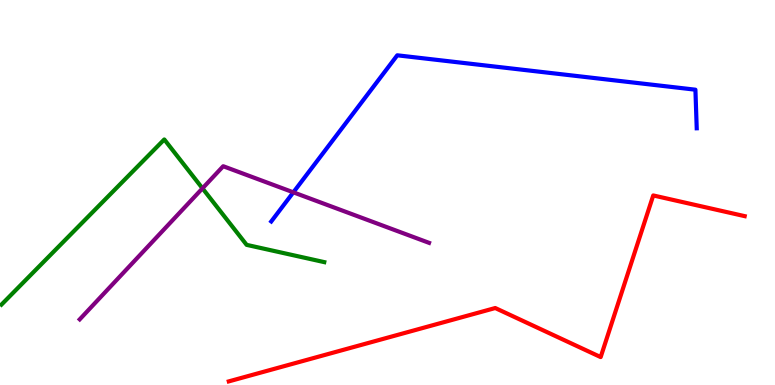[{'lines': ['blue', 'red'], 'intersections': []}, {'lines': ['green', 'red'], 'intersections': []}, {'lines': ['purple', 'red'], 'intersections': []}, {'lines': ['blue', 'green'], 'intersections': []}, {'lines': ['blue', 'purple'], 'intersections': [{'x': 3.79, 'y': 5.0}]}, {'lines': ['green', 'purple'], 'intersections': [{'x': 2.61, 'y': 5.11}]}]